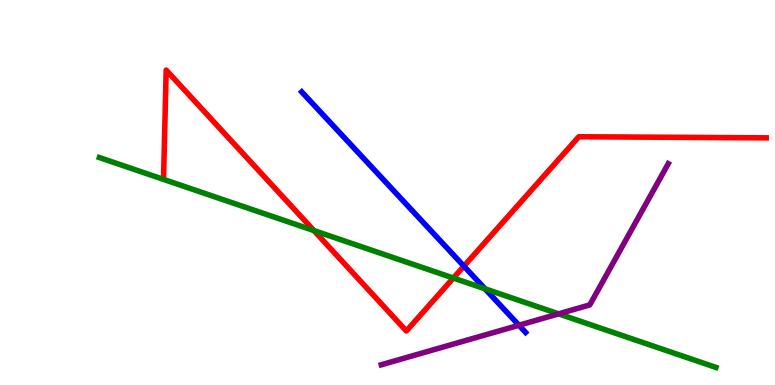[{'lines': ['blue', 'red'], 'intersections': [{'x': 5.99, 'y': 3.09}]}, {'lines': ['green', 'red'], 'intersections': [{'x': 4.05, 'y': 4.01}, {'x': 5.85, 'y': 2.78}]}, {'lines': ['purple', 'red'], 'intersections': []}, {'lines': ['blue', 'green'], 'intersections': [{'x': 6.26, 'y': 2.5}]}, {'lines': ['blue', 'purple'], 'intersections': [{'x': 6.7, 'y': 1.55}]}, {'lines': ['green', 'purple'], 'intersections': [{'x': 7.21, 'y': 1.85}]}]